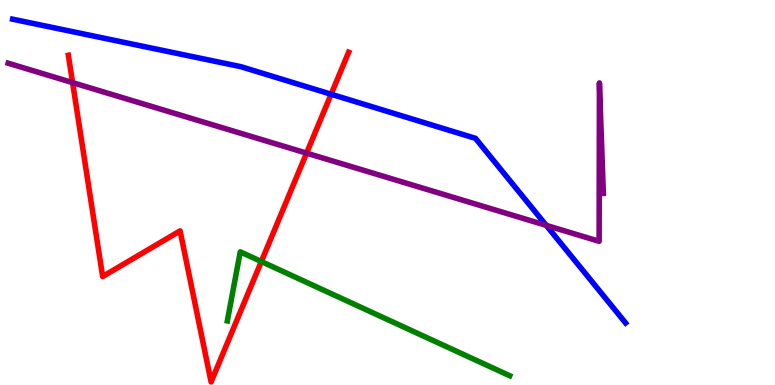[{'lines': ['blue', 'red'], 'intersections': [{'x': 4.27, 'y': 7.55}]}, {'lines': ['green', 'red'], 'intersections': [{'x': 3.37, 'y': 3.21}]}, {'lines': ['purple', 'red'], 'intersections': [{'x': 0.937, 'y': 7.85}, {'x': 3.96, 'y': 6.02}]}, {'lines': ['blue', 'green'], 'intersections': []}, {'lines': ['blue', 'purple'], 'intersections': [{'x': 7.05, 'y': 4.15}]}, {'lines': ['green', 'purple'], 'intersections': []}]